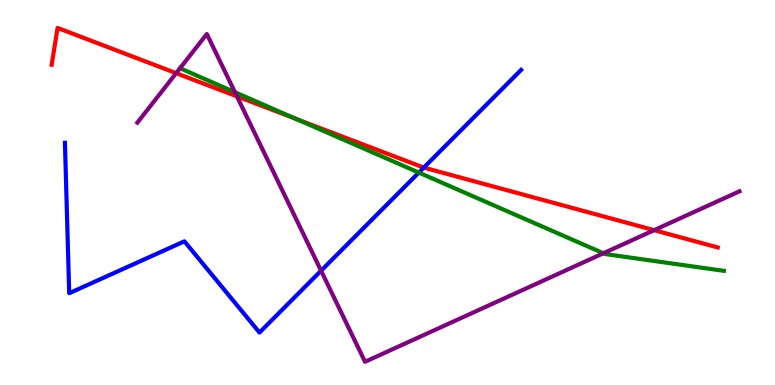[{'lines': ['blue', 'red'], 'intersections': [{'x': 5.47, 'y': 5.65}]}, {'lines': ['green', 'red'], 'intersections': [{'x': 3.81, 'y': 6.92}]}, {'lines': ['purple', 'red'], 'intersections': [{'x': 2.27, 'y': 8.1}, {'x': 3.06, 'y': 7.5}, {'x': 8.44, 'y': 4.02}]}, {'lines': ['blue', 'green'], 'intersections': [{'x': 5.4, 'y': 5.52}]}, {'lines': ['blue', 'purple'], 'intersections': [{'x': 4.14, 'y': 2.97}]}, {'lines': ['green', 'purple'], 'intersections': [{'x': 3.03, 'y': 7.6}, {'x': 7.79, 'y': 3.42}]}]